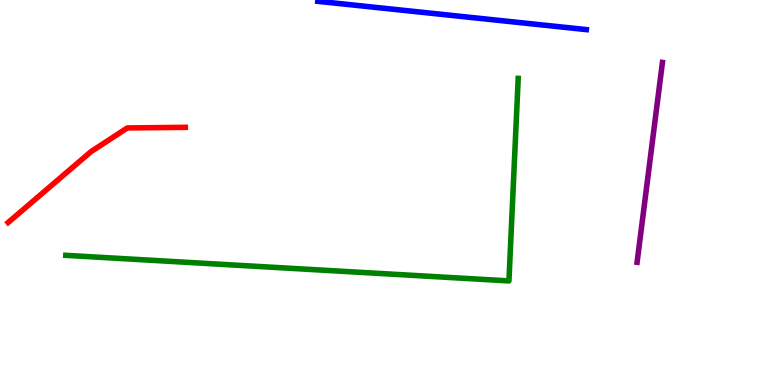[{'lines': ['blue', 'red'], 'intersections': []}, {'lines': ['green', 'red'], 'intersections': []}, {'lines': ['purple', 'red'], 'intersections': []}, {'lines': ['blue', 'green'], 'intersections': []}, {'lines': ['blue', 'purple'], 'intersections': []}, {'lines': ['green', 'purple'], 'intersections': []}]